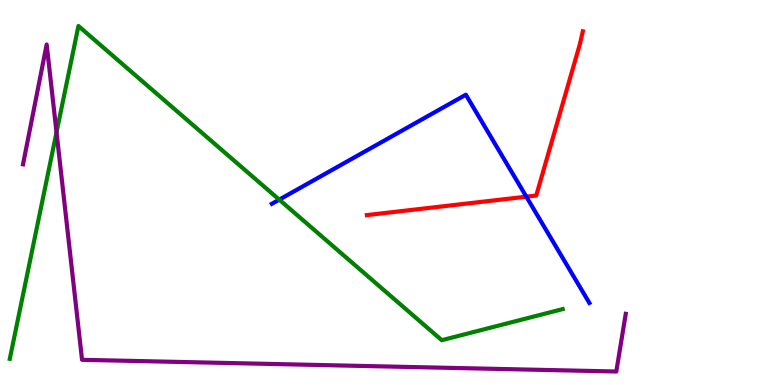[{'lines': ['blue', 'red'], 'intersections': [{'x': 6.79, 'y': 4.89}]}, {'lines': ['green', 'red'], 'intersections': []}, {'lines': ['purple', 'red'], 'intersections': []}, {'lines': ['blue', 'green'], 'intersections': [{'x': 3.6, 'y': 4.81}]}, {'lines': ['blue', 'purple'], 'intersections': []}, {'lines': ['green', 'purple'], 'intersections': [{'x': 0.729, 'y': 6.56}]}]